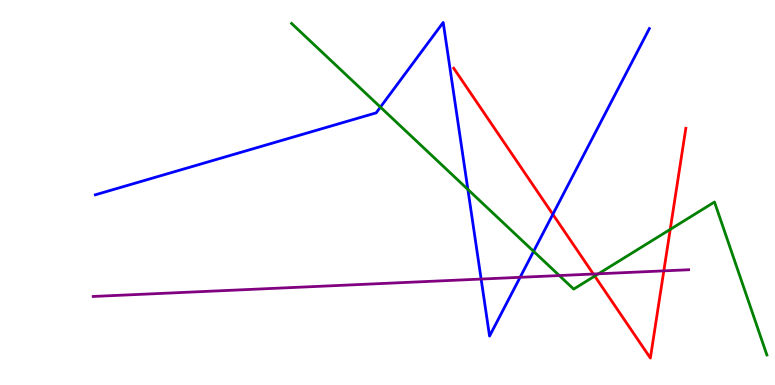[{'lines': ['blue', 'red'], 'intersections': [{'x': 7.13, 'y': 4.43}]}, {'lines': ['green', 'red'], 'intersections': [{'x': 7.67, 'y': 2.83}, {'x': 8.65, 'y': 4.04}]}, {'lines': ['purple', 'red'], 'intersections': [{'x': 7.66, 'y': 2.88}, {'x': 8.57, 'y': 2.96}]}, {'lines': ['blue', 'green'], 'intersections': [{'x': 4.91, 'y': 7.22}, {'x': 6.04, 'y': 5.08}, {'x': 6.89, 'y': 3.47}]}, {'lines': ['blue', 'purple'], 'intersections': [{'x': 6.21, 'y': 2.75}, {'x': 6.71, 'y': 2.8}]}, {'lines': ['green', 'purple'], 'intersections': [{'x': 7.22, 'y': 2.84}, {'x': 7.72, 'y': 2.89}]}]